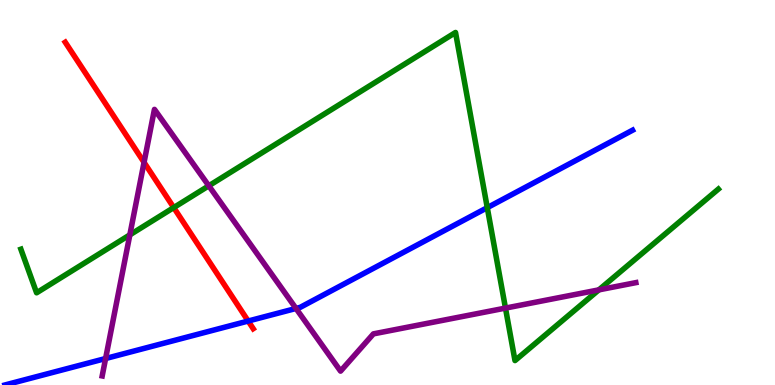[{'lines': ['blue', 'red'], 'intersections': [{'x': 3.2, 'y': 1.66}]}, {'lines': ['green', 'red'], 'intersections': [{'x': 2.24, 'y': 4.61}]}, {'lines': ['purple', 'red'], 'intersections': [{'x': 1.86, 'y': 5.78}]}, {'lines': ['blue', 'green'], 'intersections': [{'x': 6.29, 'y': 4.61}]}, {'lines': ['blue', 'purple'], 'intersections': [{'x': 1.36, 'y': 0.688}, {'x': 3.82, 'y': 1.99}]}, {'lines': ['green', 'purple'], 'intersections': [{'x': 1.68, 'y': 3.9}, {'x': 2.69, 'y': 5.17}, {'x': 6.52, 'y': 2.0}, {'x': 7.73, 'y': 2.47}]}]